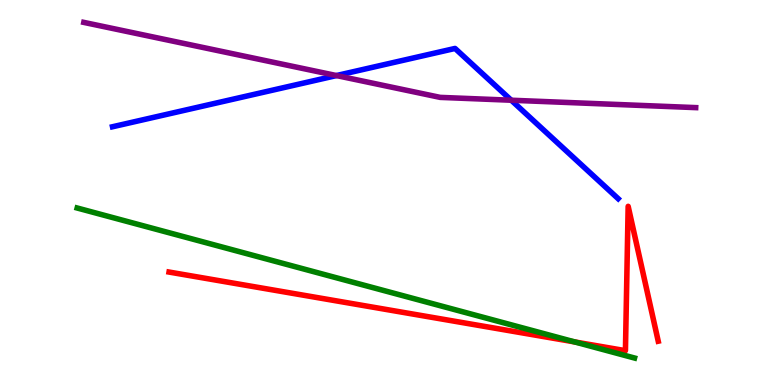[{'lines': ['blue', 'red'], 'intersections': []}, {'lines': ['green', 'red'], 'intersections': [{'x': 7.42, 'y': 1.12}]}, {'lines': ['purple', 'red'], 'intersections': []}, {'lines': ['blue', 'green'], 'intersections': []}, {'lines': ['blue', 'purple'], 'intersections': [{'x': 4.34, 'y': 8.04}, {'x': 6.6, 'y': 7.4}]}, {'lines': ['green', 'purple'], 'intersections': []}]